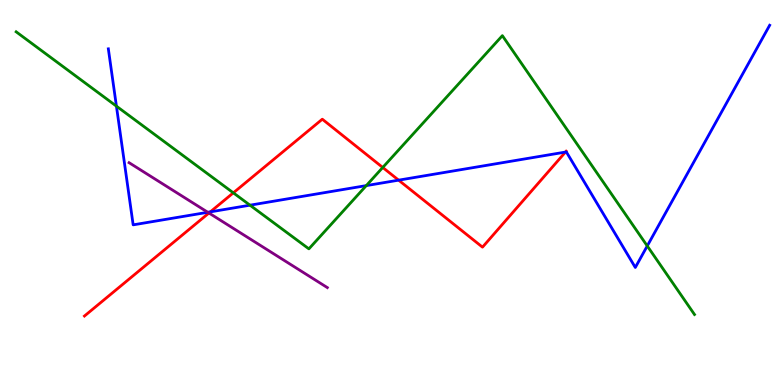[{'lines': ['blue', 'red'], 'intersections': [{'x': 2.71, 'y': 4.5}, {'x': 5.14, 'y': 5.32}, {'x': 7.3, 'y': 6.05}]}, {'lines': ['green', 'red'], 'intersections': [{'x': 3.01, 'y': 4.99}, {'x': 4.94, 'y': 5.65}]}, {'lines': ['purple', 'red'], 'intersections': [{'x': 2.7, 'y': 4.47}]}, {'lines': ['blue', 'green'], 'intersections': [{'x': 1.5, 'y': 7.24}, {'x': 3.23, 'y': 4.67}, {'x': 4.73, 'y': 5.18}, {'x': 8.35, 'y': 3.61}]}, {'lines': ['blue', 'purple'], 'intersections': [{'x': 2.68, 'y': 4.49}]}, {'lines': ['green', 'purple'], 'intersections': []}]